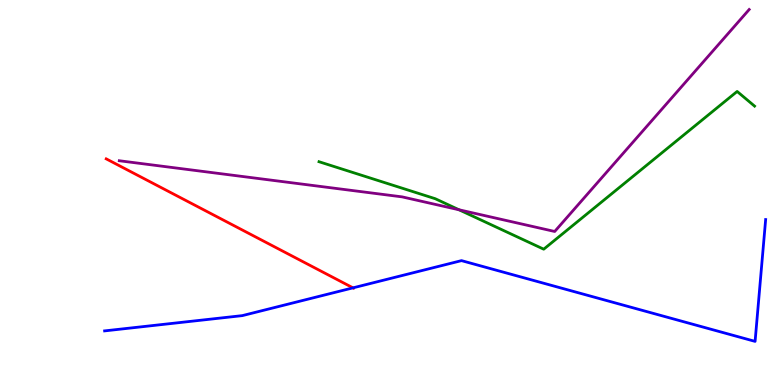[{'lines': ['blue', 'red'], 'intersections': [{'x': 4.55, 'y': 2.52}]}, {'lines': ['green', 'red'], 'intersections': []}, {'lines': ['purple', 'red'], 'intersections': []}, {'lines': ['blue', 'green'], 'intersections': []}, {'lines': ['blue', 'purple'], 'intersections': []}, {'lines': ['green', 'purple'], 'intersections': [{'x': 5.92, 'y': 4.55}]}]